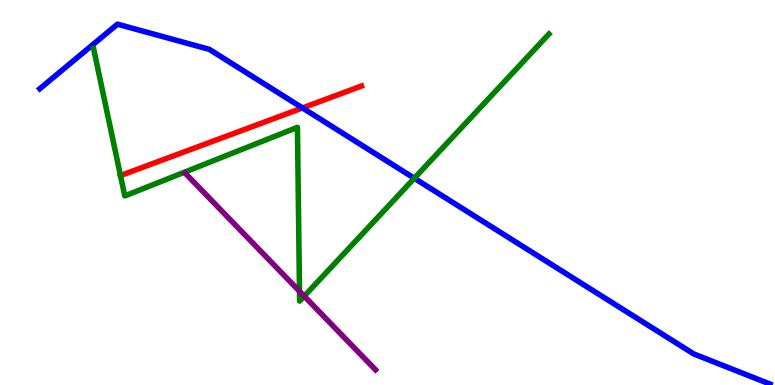[{'lines': ['blue', 'red'], 'intersections': [{'x': 3.9, 'y': 7.2}]}, {'lines': ['green', 'red'], 'intersections': [{'x': 1.55, 'y': 5.44}]}, {'lines': ['purple', 'red'], 'intersections': []}, {'lines': ['blue', 'green'], 'intersections': [{'x': 5.35, 'y': 5.37}]}, {'lines': ['blue', 'purple'], 'intersections': []}, {'lines': ['green', 'purple'], 'intersections': [{'x': 3.86, 'y': 2.43}, {'x': 3.93, 'y': 2.31}]}]